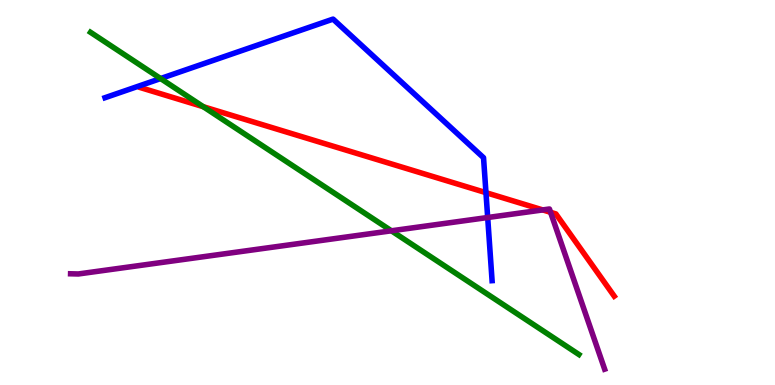[{'lines': ['blue', 'red'], 'intersections': [{'x': 6.27, 'y': 5.0}]}, {'lines': ['green', 'red'], 'intersections': [{'x': 2.62, 'y': 7.23}]}, {'lines': ['purple', 'red'], 'intersections': [{'x': 7.0, 'y': 4.55}, {'x': 7.1, 'y': 4.49}]}, {'lines': ['blue', 'green'], 'intersections': [{'x': 2.07, 'y': 7.96}]}, {'lines': ['blue', 'purple'], 'intersections': [{'x': 6.29, 'y': 4.35}]}, {'lines': ['green', 'purple'], 'intersections': [{'x': 5.05, 'y': 4.01}]}]